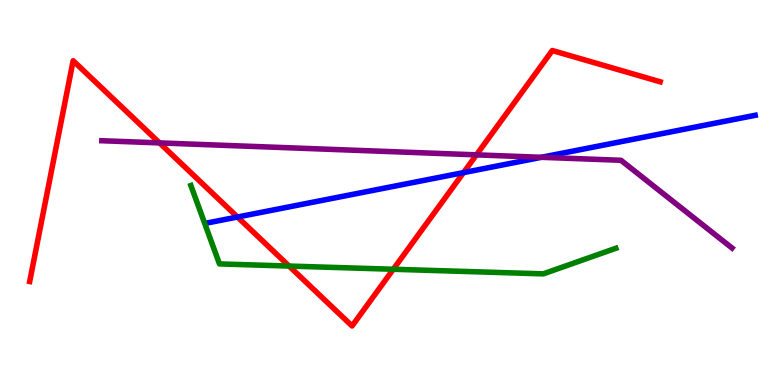[{'lines': ['blue', 'red'], 'intersections': [{'x': 3.06, 'y': 4.36}, {'x': 5.98, 'y': 5.52}]}, {'lines': ['green', 'red'], 'intersections': [{'x': 3.73, 'y': 3.09}, {'x': 5.07, 'y': 3.01}]}, {'lines': ['purple', 'red'], 'intersections': [{'x': 2.06, 'y': 6.29}, {'x': 6.15, 'y': 5.98}]}, {'lines': ['blue', 'green'], 'intersections': []}, {'lines': ['blue', 'purple'], 'intersections': [{'x': 6.99, 'y': 5.91}]}, {'lines': ['green', 'purple'], 'intersections': []}]